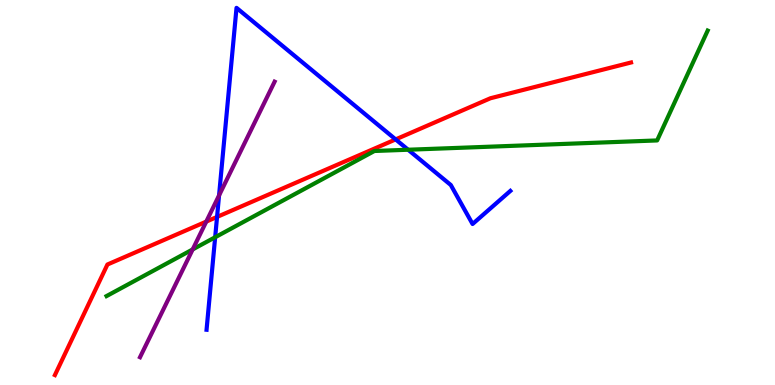[{'lines': ['blue', 'red'], 'intersections': [{'x': 2.8, 'y': 4.37}, {'x': 5.11, 'y': 6.38}]}, {'lines': ['green', 'red'], 'intersections': []}, {'lines': ['purple', 'red'], 'intersections': [{'x': 2.66, 'y': 4.24}]}, {'lines': ['blue', 'green'], 'intersections': [{'x': 2.78, 'y': 3.84}, {'x': 5.27, 'y': 6.11}]}, {'lines': ['blue', 'purple'], 'intersections': [{'x': 2.83, 'y': 4.92}]}, {'lines': ['green', 'purple'], 'intersections': [{'x': 2.49, 'y': 3.52}]}]